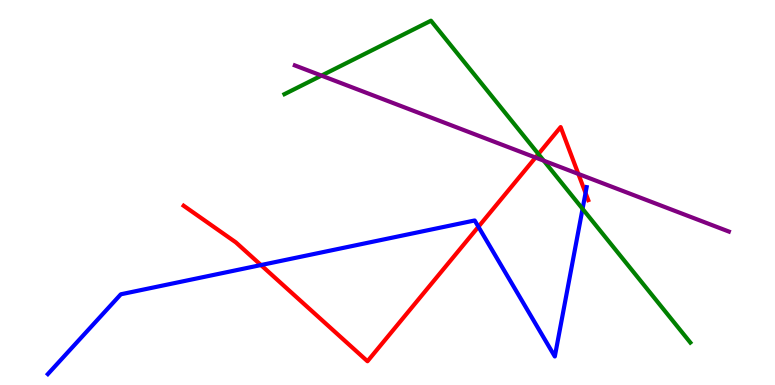[{'lines': ['blue', 'red'], 'intersections': [{'x': 3.37, 'y': 3.12}, {'x': 6.17, 'y': 4.11}, {'x': 7.56, 'y': 4.99}]}, {'lines': ['green', 'red'], 'intersections': [{'x': 6.95, 'y': 6.0}]}, {'lines': ['purple', 'red'], 'intersections': [{'x': 6.91, 'y': 5.91}, {'x': 7.46, 'y': 5.48}]}, {'lines': ['blue', 'green'], 'intersections': [{'x': 7.52, 'y': 4.58}]}, {'lines': ['blue', 'purple'], 'intersections': []}, {'lines': ['green', 'purple'], 'intersections': [{'x': 4.15, 'y': 8.04}, {'x': 7.02, 'y': 5.83}]}]